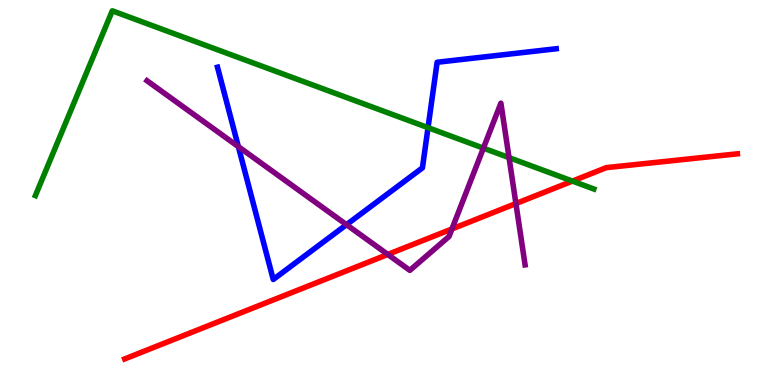[{'lines': ['blue', 'red'], 'intersections': []}, {'lines': ['green', 'red'], 'intersections': [{'x': 7.39, 'y': 5.3}]}, {'lines': ['purple', 'red'], 'intersections': [{'x': 5.0, 'y': 3.39}, {'x': 5.83, 'y': 4.05}, {'x': 6.66, 'y': 4.71}]}, {'lines': ['blue', 'green'], 'intersections': [{'x': 5.52, 'y': 6.68}]}, {'lines': ['blue', 'purple'], 'intersections': [{'x': 3.08, 'y': 6.19}, {'x': 4.47, 'y': 4.16}]}, {'lines': ['green', 'purple'], 'intersections': [{'x': 6.24, 'y': 6.15}, {'x': 6.57, 'y': 5.91}]}]